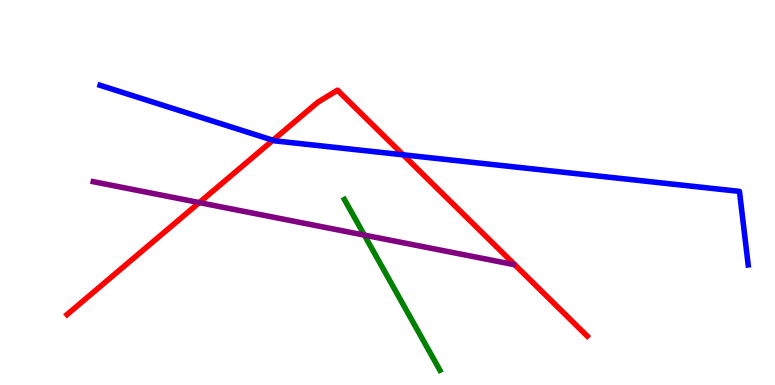[{'lines': ['blue', 'red'], 'intersections': [{'x': 3.52, 'y': 6.36}, {'x': 5.2, 'y': 5.98}]}, {'lines': ['green', 'red'], 'intersections': []}, {'lines': ['purple', 'red'], 'intersections': [{'x': 2.57, 'y': 4.74}]}, {'lines': ['blue', 'green'], 'intersections': []}, {'lines': ['blue', 'purple'], 'intersections': []}, {'lines': ['green', 'purple'], 'intersections': [{'x': 4.7, 'y': 3.89}]}]